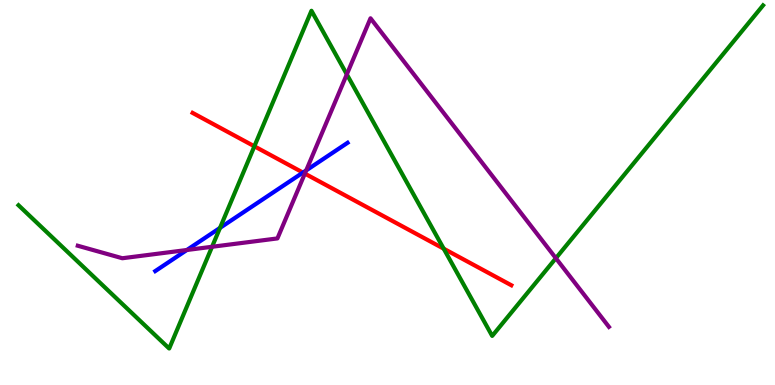[{'lines': ['blue', 'red'], 'intersections': [{'x': 3.91, 'y': 5.52}]}, {'lines': ['green', 'red'], 'intersections': [{'x': 3.28, 'y': 6.2}, {'x': 5.73, 'y': 3.54}]}, {'lines': ['purple', 'red'], 'intersections': [{'x': 3.93, 'y': 5.49}]}, {'lines': ['blue', 'green'], 'intersections': [{'x': 2.84, 'y': 4.08}]}, {'lines': ['blue', 'purple'], 'intersections': [{'x': 2.41, 'y': 3.51}, {'x': 3.95, 'y': 5.57}]}, {'lines': ['green', 'purple'], 'intersections': [{'x': 2.74, 'y': 3.59}, {'x': 4.47, 'y': 8.07}, {'x': 7.17, 'y': 3.29}]}]